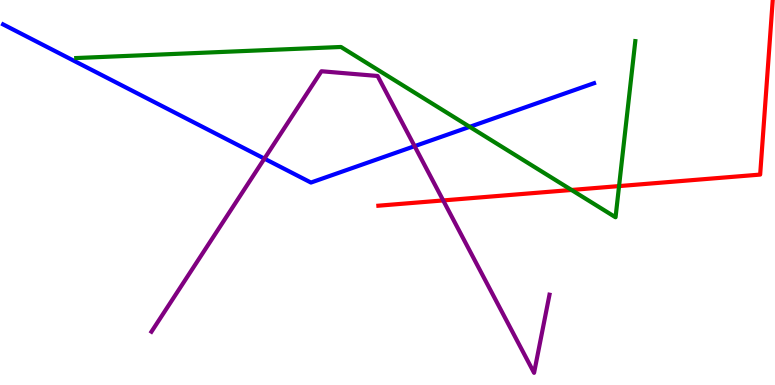[{'lines': ['blue', 'red'], 'intersections': []}, {'lines': ['green', 'red'], 'intersections': [{'x': 7.37, 'y': 5.07}, {'x': 7.99, 'y': 5.17}]}, {'lines': ['purple', 'red'], 'intersections': [{'x': 5.72, 'y': 4.79}]}, {'lines': ['blue', 'green'], 'intersections': [{'x': 6.06, 'y': 6.71}]}, {'lines': ['blue', 'purple'], 'intersections': [{'x': 3.41, 'y': 5.88}, {'x': 5.35, 'y': 6.2}]}, {'lines': ['green', 'purple'], 'intersections': []}]